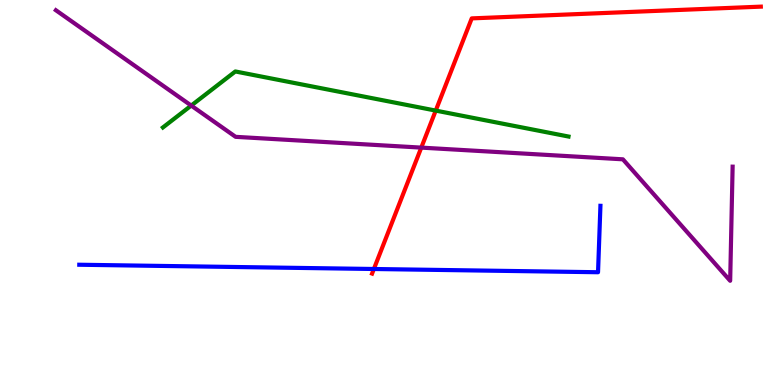[{'lines': ['blue', 'red'], 'intersections': [{'x': 4.82, 'y': 3.01}]}, {'lines': ['green', 'red'], 'intersections': [{'x': 5.62, 'y': 7.13}]}, {'lines': ['purple', 'red'], 'intersections': [{'x': 5.44, 'y': 6.17}]}, {'lines': ['blue', 'green'], 'intersections': []}, {'lines': ['blue', 'purple'], 'intersections': []}, {'lines': ['green', 'purple'], 'intersections': [{'x': 2.47, 'y': 7.26}]}]